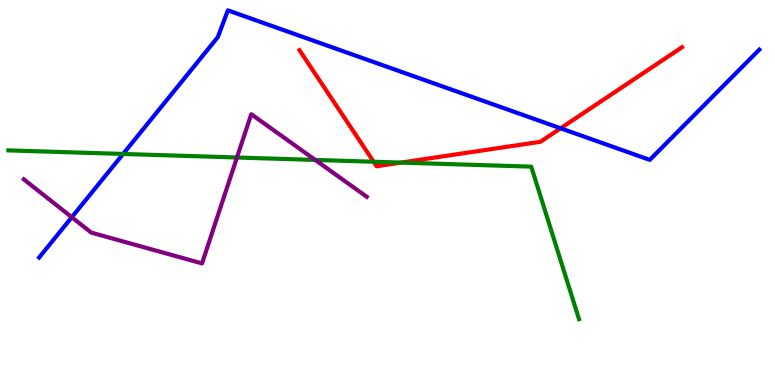[{'lines': ['blue', 'red'], 'intersections': [{'x': 7.23, 'y': 6.67}]}, {'lines': ['green', 'red'], 'intersections': [{'x': 4.82, 'y': 5.8}, {'x': 5.17, 'y': 5.78}]}, {'lines': ['purple', 'red'], 'intersections': []}, {'lines': ['blue', 'green'], 'intersections': [{'x': 1.59, 'y': 6.0}]}, {'lines': ['blue', 'purple'], 'intersections': [{'x': 0.926, 'y': 4.36}]}, {'lines': ['green', 'purple'], 'intersections': [{'x': 3.06, 'y': 5.91}, {'x': 4.07, 'y': 5.85}]}]